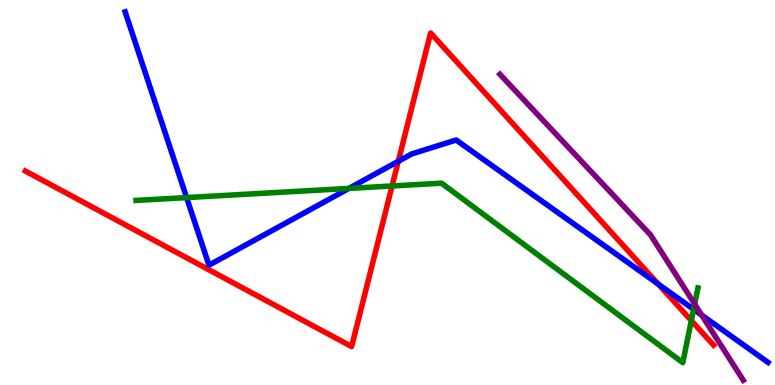[{'lines': ['blue', 'red'], 'intersections': [{'x': 5.14, 'y': 5.81}, {'x': 8.49, 'y': 2.62}]}, {'lines': ['green', 'red'], 'intersections': [{'x': 5.06, 'y': 5.17}, {'x': 8.92, 'y': 1.67}]}, {'lines': ['purple', 'red'], 'intersections': []}, {'lines': ['blue', 'green'], 'intersections': [{'x': 2.41, 'y': 4.87}, {'x': 4.5, 'y': 5.11}, {'x': 8.95, 'y': 1.97}]}, {'lines': ['blue', 'purple'], 'intersections': [{'x': 9.05, 'y': 1.82}]}, {'lines': ['green', 'purple'], 'intersections': [{'x': 8.96, 'y': 2.1}]}]